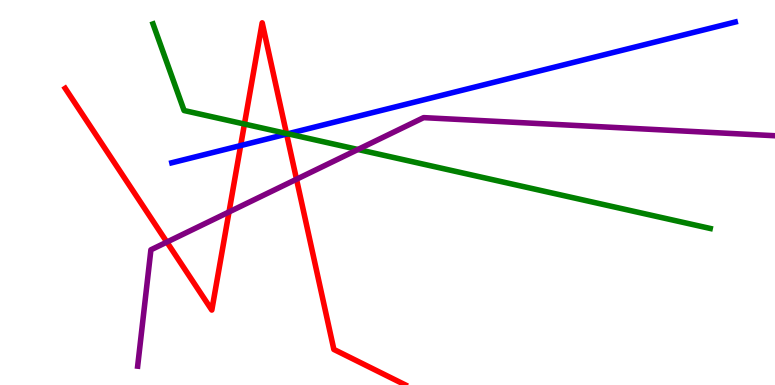[{'lines': ['blue', 'red'], 'intersections': [{'x': 3.11, 'y': 6.22}, {'x': 3.7, 'y': 6.52}]}, {'lines': ['green', 'red'], 'intersections': [{'x': 3.15, 'y': 6.78}, {'x': 3.7, 'y': 6.53}]}, {'lines': ['purple', 'red'], 'intersections': [{'x': 2.15, 'y': 3.71}, {'x': 2.96, 'y': 4.49}, {'x': 3.83, 'y': 5.34}]}, {'lines': ['blue', 'green'], 'intersections': [{'x': 3.71, 'y': 6.53}]}, {'lines': ['blue', 'purple'], 'intersections': []}, {'lines': ['green', 'purple'], 'intersections': [{'x': 4.62, 'y': 6.12}]}]